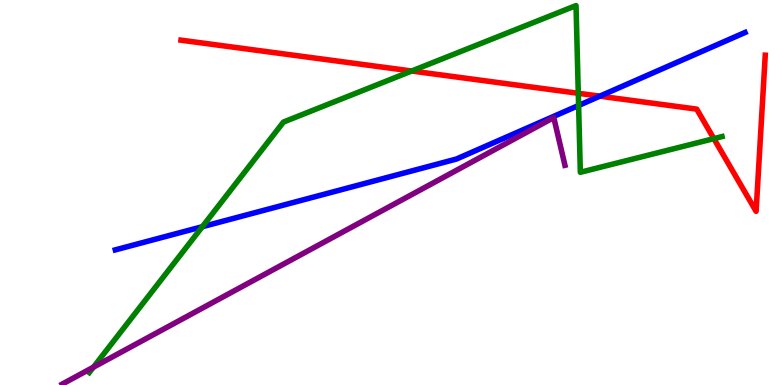[{'lines': ['blue', 'red'], 'intersections': [{'x': 7.74, 'y': 7.5}]}, {'lines': ['green', 'red'], 'intersections': [{'x': 5.31, 'y': 8.16}, {'x': 7.46, 'y': 7.58}, {'x': 9.21, 'y': 6.4}]}, {'lines': ['purple', 'red'], 'intersections': []}, {'lines': ['blue', 'green'], 'intersections': [{'x': 2.61, 'y': 4.11}, {'x': 7.47, 'y': 7.26}]}, {'lines': ['blue', 'purple'], 'intersections': []}, {'lines': ['green', 'purple'], 'intersections': [{'x': 1.21, 'y': 0.463}]}]